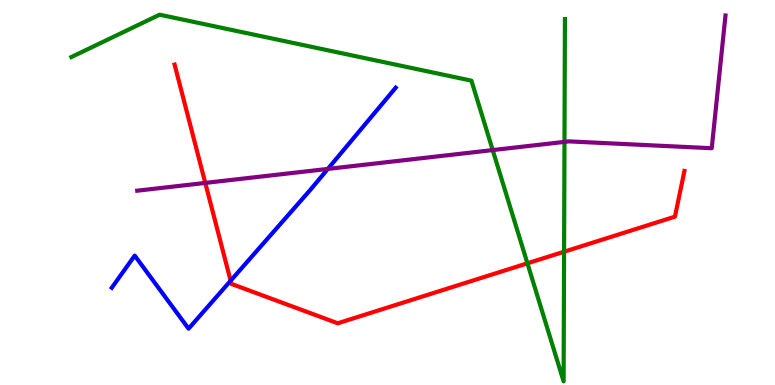[{'lines': ['blue', 'red'], 'intersections': [{'x': 2.98, 'y': 2.71}]}, {'lines': ['green', 'red'], 'intersections': [{'x': 6.81, 'y': 3.16}, {'x': 7.28, 'y': 3.46}]}, {'lines': ['purple', 'red'], 'intersections': [{'x': 2.65, 'y': 5.25}]}, {'lines': ['blue', 'green'], 'intersections': []}, {'lines': ['blue', 'purple'], 'intersections': [{'x': 4.23, 'y': 5.61}]}, {'lines': ['green', 'purple'], 'intersections': [{'x': 6.36, 'y': 6.1}, {'x': 7.28, 'y': 6.31}]}]